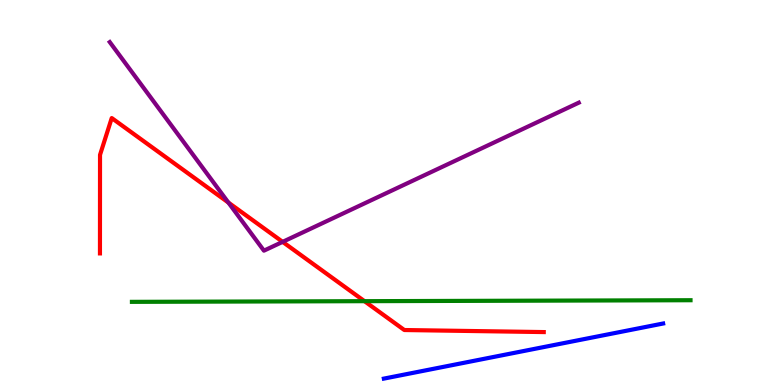[{'lines': ['blue', 'red'], 'intersections': []}, {'lines': ['green', 'red'], 'intersections': [{'x': 4.7, 'y': 2.18}]}, {'lines': ['purple', 'red'], 'intersections': [{'x': 2.95, 'y': 4.74}, {'x': 3.65, 'y': 3.72}]}, {'lines': ['blue', 'green'], 'intersections': []}, {'lines': ['blue', 'purple'], 'intersections': []}, {'lines': ['green', 'purple'], 'intersections': []}]